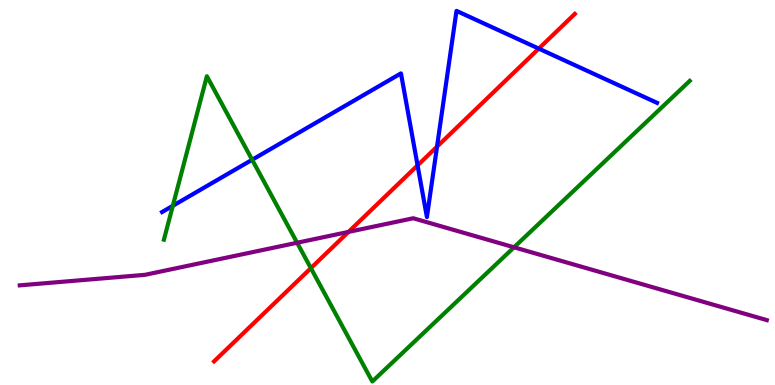[{'lines': ['blue', 'red'], 'intersections': [{'x': 5.39, 'y': 5.7}, {'x': 5.64, 'y': 6.19}, {'x': 6.95, 'y': 8.74}]}, {'lines': ['green', 'red'], 'intersections': [{'x': 4.01, 'y': 3.04}]}, {'lines': ['purple', 'red'], 'intersections': [{'x': 4.5, 'y': 3.98}]}, {'lines': ['blue', 'green'], 'intersections': [{'x': 2.23, 'y': 4.65}, {'x': 3.25, 'y': 5.85}]}, {'lines': ['blue', 'purple'], 'intersections': []}, {'lines': ['green', 'purple'], 'intersections': [{'x': 3.83, 'y': 3.7}, {'x': 6.63, 'y': 3.58}]}]